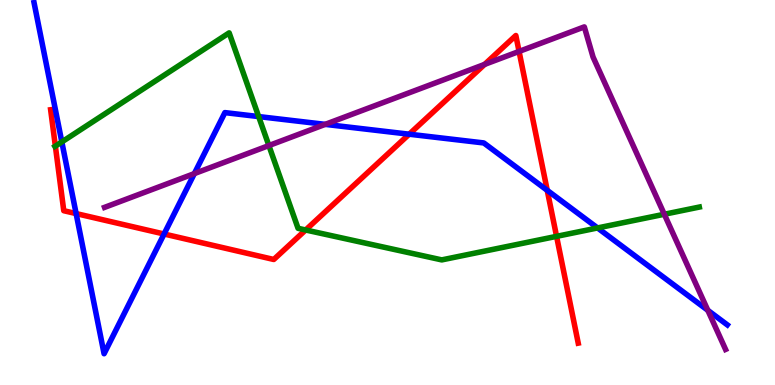[{'lines': ['blue', 'red'], 'intersections': [{'x': 0.982, 'y': 4.45}, {'x': 2.12, 'y': 3.92}, {'x': 5.28, 'y': 6.51}, {'x': 7.06, 'y': 5.06}]}, {'lines': ['green', 'red'], 'intersections': [{'x': 0.714, 'y': 6.2}, {'x': 3.94, 'y': 4.03}, {'x': 7.18, 'y': 3.86}]}, {'lines': ['purple', 'red'], 'intersections': [{'x': 6.25, 'y': 8.33}, {'x': 6.7, 'y': 8.66}]}, {'lines': ['blue', 'green'], 'intersections': [{'x': 0.798, 'y': 6.31}, {'x': 3.34, 'y': 6.97}, {'x': 7.71, 'y': 4.08}]}, {'lines': ['blue', 'purple'], 'intersections': [{'x': 2.51, 'y': 5.49}, {'x': 4.2, 'y': 6.77}, {'x': 9.13, 'y': 1.94}]}, {'lines': ['green', 'purple'], 'intersections': [{'x': 3.47, 'y': 6.22}, {'x': 8.57, 'y': 4.43}]}]